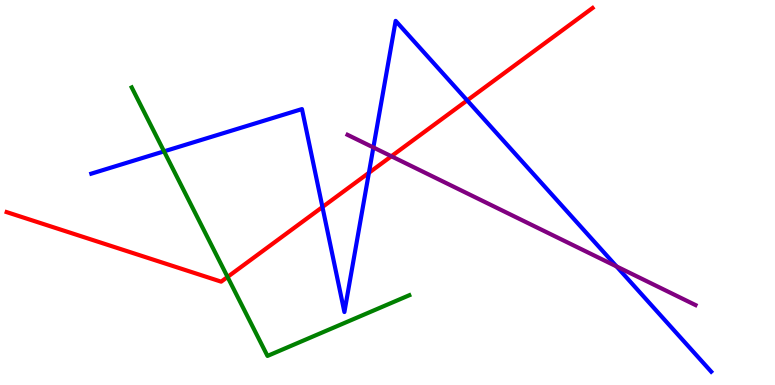[{'lines': ['blue', 'red'], 'intersections': [{'x': 4.16, 'y': 4.62}, {'x': 4.76, 'y': 5.51}, {'x': 6.03, 'y': 7.39}]}, {'lines': ['green', 'red'], 'intersections': [{'x': 2.94, 'y': 2.81}]}, {'lines': ['purple', 'red'], 'intersections': [{'x': 5.05, 'y': 5.94}]}, {'lines': ['blue', 'green'], 'intersections': [{'x': 2.12, 'y': 6.07}]}, {'lines': ['blue', 'purple'], 'intersections': [{'x': 4.82, 'y': 6.17}, {'x': 7.96, 'y': 3.08}]}, {'lines': ['green', 'purple'], 'intersections': []}]